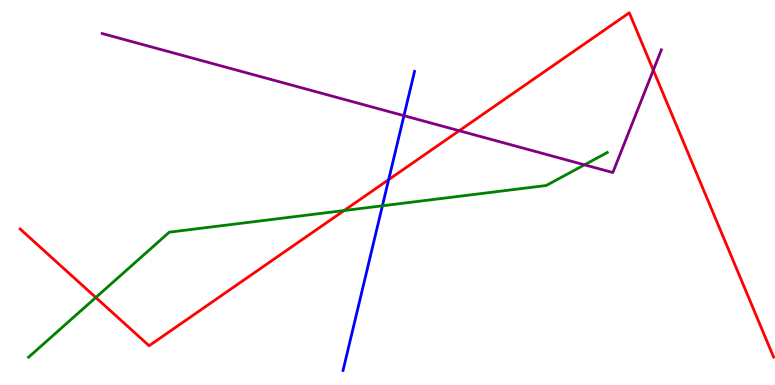[{'lines': ['blue', 'red'], 'intersections': [{'x': 5.01, 'y': 5.33}]}, {'lines': ['green', 'red'], 'intersections': [{'x': 1.24, 'y': 2.27}, {'x': 4.44, 'y': 4.53}]}, {'lines': ['purple', 'red'], 'intersections': [{'x': 5.93, 'y': 6.6}, {'x': 8.43, 'y': 8.18}]}, {'lines': ['blue', 'green'], 'intersections': [{'x': 4.93, 'y': 4.65}]}, {'lines': ['blue', 'purple'], 'intersections': [{'x': 5.21, 'y': 7.0}]}, {'lines': ['green', 'purple'], 'intersections': [{'x': 7.54, 'y': 5.72}]}]